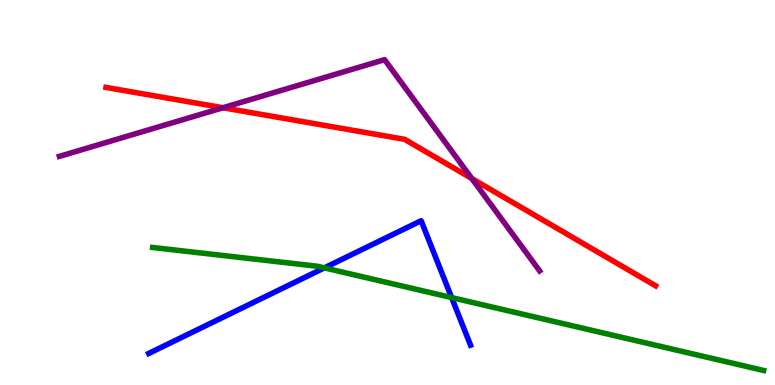[{'lines': ['blue', 'red'], 'intersections': []}, {'lines': ['green', 'red'], 'intersections': []}, {'lines': ['purple', 'red'], 'intersections': [{'x': 2.88, 'y': 7.2}, {'x': 6.09, 'y': 5.36}]}, {'lines': ['blue', 'green'], 'intersections': [{'x': 4.19, 'y': 3.04}, {'x': 5.83, 'y': 2.27}]}, {'lines': ['blue', 'purple'], 'intersections': []}, {'lines': ['green', 'purple'], 'intersections': []}]